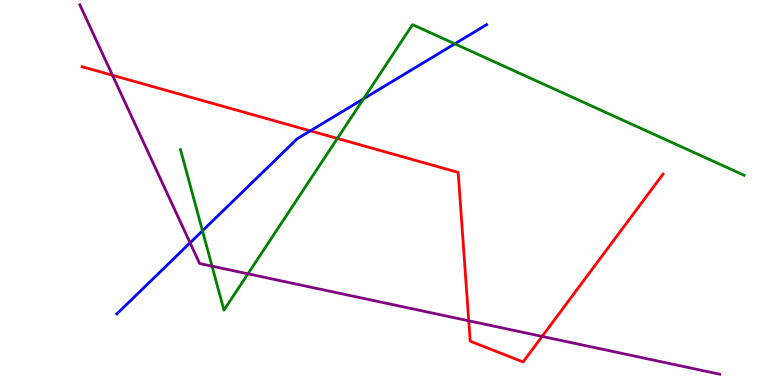[{'lines': ['blue', 'red'], 'intersections': [{'x': 4.0, 'y': 6.6}]}, {'lines': ['green', 'red'], 'intersections': [{'x': 4.35, 'y': 6.4}]}, {'lines': ['purple', 'red'], 'intersections': [{'x': 1.45, 'y': 8.05}, {'x': 6.05, 'y': 1.67}, {'x': 7.0, 'y': 1.26}]}, {'lines': ['blue', 'green'], 'intersections': [{'x': 2.61, 'y': 4.01}, {'x': 4.69, 'y': 7.43}, {'x': 5.87, 'y': 8.86}]}, {'lines': ['blue', 'purple'], 'intersections': [{'x': 2.45, 'y': 3.69}]}, {'lines': ['green', 'purple'], 'intersections': [{'x': 2.74, 'y': 3.09}, {'x': 3.2, 'y': 2.89}]}]